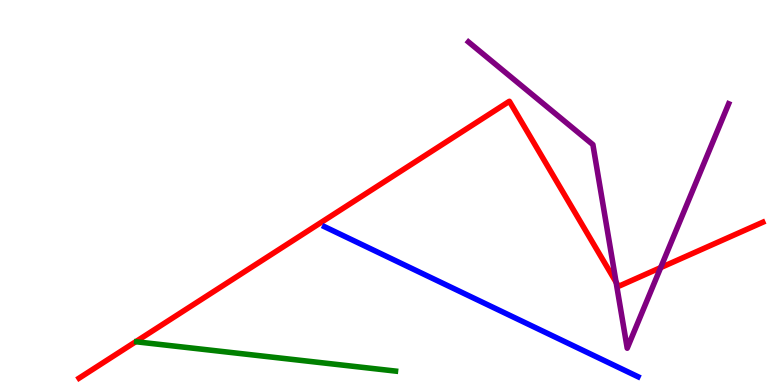[{'lines': ['blue', 'red'], 'intersections': []}, {'lines': ['green', 'red'], 'intersections': []}, {'lines': ['purple', 'red'], 'intersections': [{'x': 7.95, 'y': 2.67}, {'x': 8.52, 'y': 3.05}]}, {'lines': ['blue', 'green'], 'intersections': []}, {'lines': ['blue', 'purple'], 'intersections': []}, {'lines': ['green', 'purple'], 'intersections': []}]